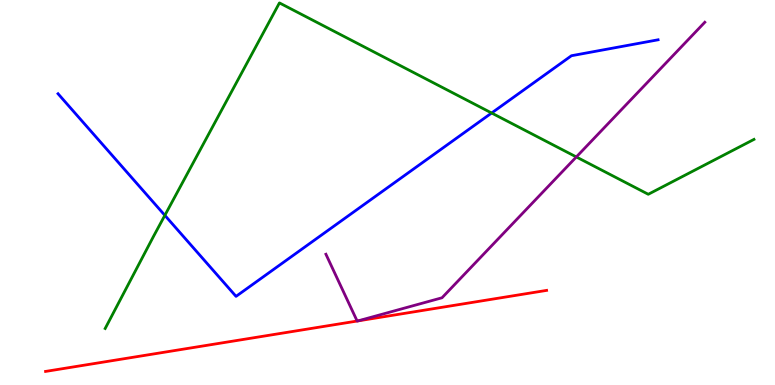[{'lines': ['blue', 'red'], 'intersections': []}, {'lines': ['green', 'red'], 'intersections': []}, {'lines': ['purple', 'red'], 'intersections': [{'x': 4.61, 'y': 1.66}, {'x': 4.62, 'y': 1.66}]}, {'lines': ['blue', 'green'], 'intersections': [{'x': 2.13, 'y': 4.41}, {'x': 6.34, 'y': 7.06}]}, {'lines': ['blue', 'purple'], 'intersections': []}, {'lines': ['green', 'purple'], 'intersections': [{'x': 7.44, 'y': 5.92}]}]